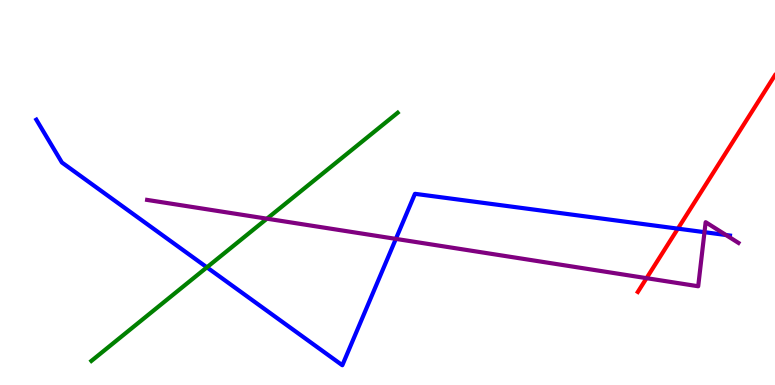[{'lines': ['blue', 'red'], 'intersections': [{'x': 8.75, 'y': 4.06}]}, {'lines': ['green', 'red'], 'intersections': []}, {'lines': ['purple', 'red'], 'intersections': [{'x': 8.34, 'y': 2.78}]}, {'lines': ['blue', 'green'], 'intersections': [{'x': 2.67, 'y': 3.06}]}, {'lines': ['blue', 'purple'], 'intersections': [{'x': 5.11, 'y': 3.8}, {'x': 9.09, 'y': 3.97}, {'x': 9.37, 'y': 3.9}]}, {'lines': ['green', 'purple'], 'intersections': [{'x': 3.44, 'y': 4.32}]}]